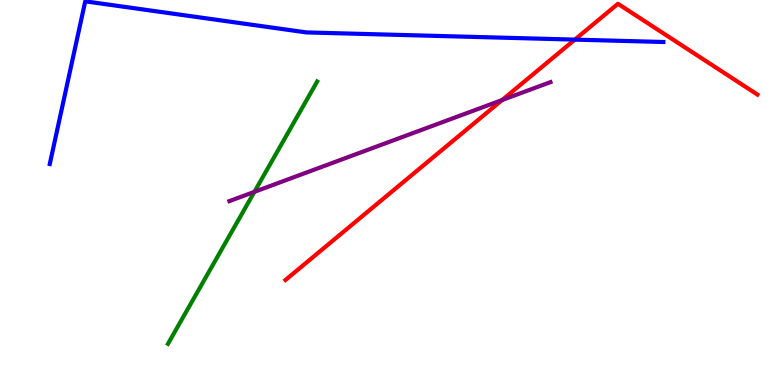[{'lines': ['blue', 'red'], 'intersections': [{'x': 7.42, 'y': 8.97}]}, {'lines': ['green', 'red'], 'intersections': []}, {'lines': ['purple', 'red'], 'intersections': [{'x': 6.48, 'y': 7.4}]}, {'lines': ['blue', 'green'], 'intersections': []}, {'lines': ['blue', 'purple'], 'intersections': []}, {'lines': ['green', 'purple'], 'intersections': [{'x': 3.28, 'y': 5.02}]}]